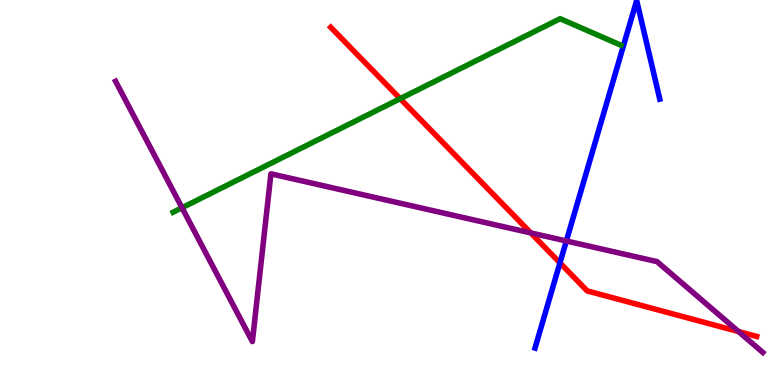[{'lines': ['blue', 'red'], 'intersections': [{'x': 7.22, 'y': 3.17}]}, {'lines': ['green', 'red'], 'intersections': [{'x': 5.16, 'y': 7.44}]}, {'lines': ['purple', 'red'], 'intersections': [{'x': 6.85, 'y': 3.95}, {'x': 9.53, 'y': 1.39}]}, {'lines': ['blue', 'green'], 'intersections': []}, {'lines': ['blue', 'purple'], 'intersections': [{'x': 7.31, 'y': 3.74}]}, {'lines': ['green', 'purple'], 'intersections': [{'x': 2.35, 'y': 4.6}]}]